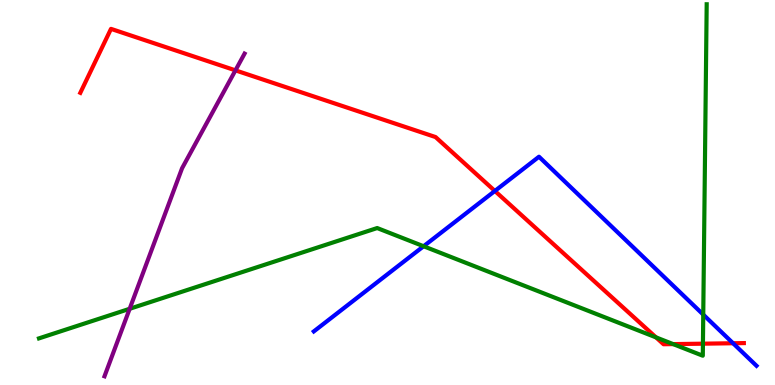[{'lines': ['blue', 'red'], 'intersections': [{'x': 6.39, 'y': 5.04}, {'x': 9.46, 'y': 1.08}]}, {'lines': ['green', 'red'], 'intersections': [{'x': 8.46, 'y': 1.24}, {'x': 8.69, 'y': 1.06}, {'x': 9.07, 'y': 1.07}]}, {'lines': ['purple', 'red'], 'intersections': [{'x': 3.04, 'y': 8.17}]}, {'lines': ['blue', 'green'], 'intersections': [{'x': 5.47, 'y': 3.6}, {'x': 9.07, 'y': 1.83}]}, {'lines': ['blue', 'purple'], 'intersections': []}, {'lines': ['green', 'purple'], 'intersections': [{'x': 1.67, 'y': 1.98}]}]